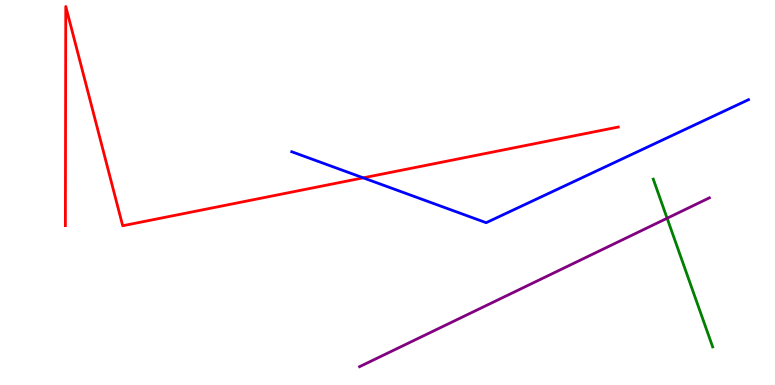[{'lines': ['blue', 'red'], 'intersections': [{'x': 4.69, 'y': 5.38}]}, {'lines': ['green', 'red'], 'intersections': []}, {'lines': ['purple', 'red'], 'intersections': []}, {'lines': ['blue', 'green'], 'intersections': []}, {'lines': ['blue', 'purple'], 'intersections': []}, {'lines': ['green', 'purple'], 'intersections': [{'x': 8.61, 'y': 4.33}]}]